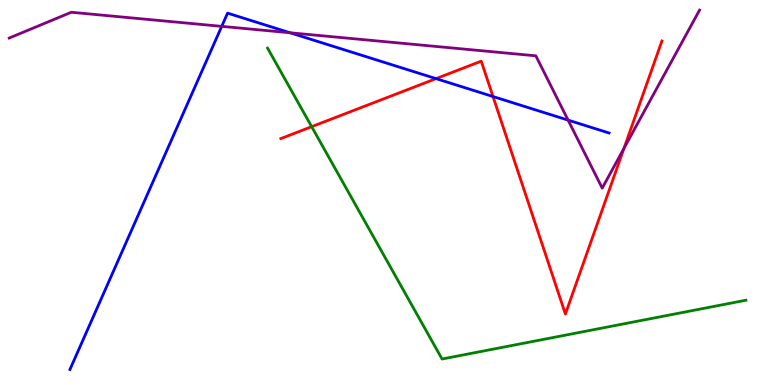[{'lines': ['blue', 'red'], 'intersections': [{'x': 5.63, 'y': 7.96}, {'x': 6.36, 'y': 7.49}]}, {'lines': ['green', 'red'], 'intersections': [{'x': 4.02, 'y': 6.71}]}, {'lines': ['purple', 'red'], 'intersections': [{'x': 8.05, 'y': 6.15}]}, {'lines': ['blue', 'green'], 'intersections': []}, {'lines': ['blue', 'purple'], 'intersections': [{'x': 2.86, 'y': 9.32}, {'x': 3.74, 'y': 9.15}, {'x': 7.33, 'y': 6.88}]}, {'lines': ['green', 'purple'], 'intersections': []}]